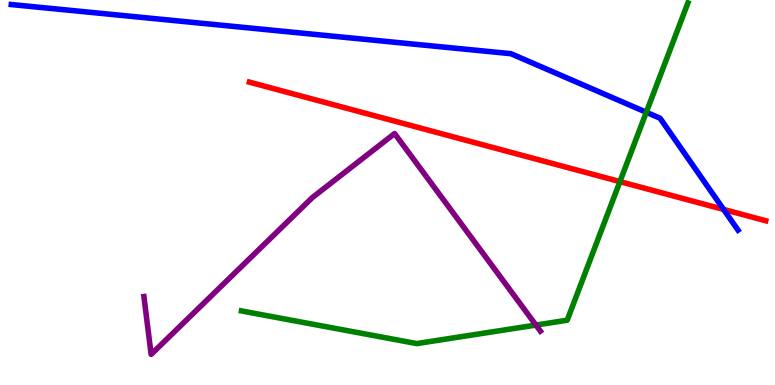[{'lines': ['blue', 'red'], 'intersections': [{'x': 9.34, 'y': 4.56}]}, {'lines': ['green', 'red'], 'intersections': [{'x': 8.0, 'y': 5.28}]}, {'lines': ['purple', 'red'], 'intersections': []}, {'lines': ['blue', 'green'], 'intersections': [{'x': 8.34, 'y': 7.08}]}, {'lines': ['blue', 'purple'], 'intersections': []}, {'lines': ['green', 'purple'], 'intersections': [{'x': 6.92, 'y': 1.56}]}]